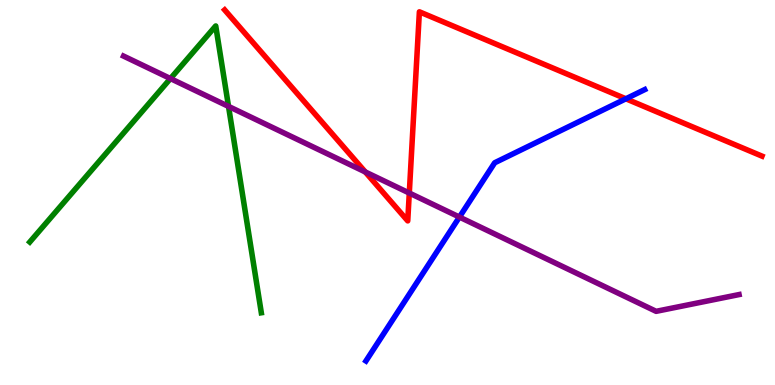[{'lines': ['blue', 'red'], 'intersections': [{'x': 8.08, 'y': 7.43}]}, {'lines': ['green', 'red'], 'intersections': []}, {'lines': ['purple', 'red'], 'intersections': [{'x': 4.71, 'y': 5.53}, {'x': 5.28, 'y': 4.99}]}, {'lines': ['blue', 'green'], 'intersections': []}, {'lines': ['blue', 'purple'], 'intersections': [{'x': 5.93, 'y': 4.36}]}, {'lines': ['green', 'purple'], 'intersections': [{'x': 2.2, 'y': 7.96}, {'x': 2.95, 'y': 7.24}]}]